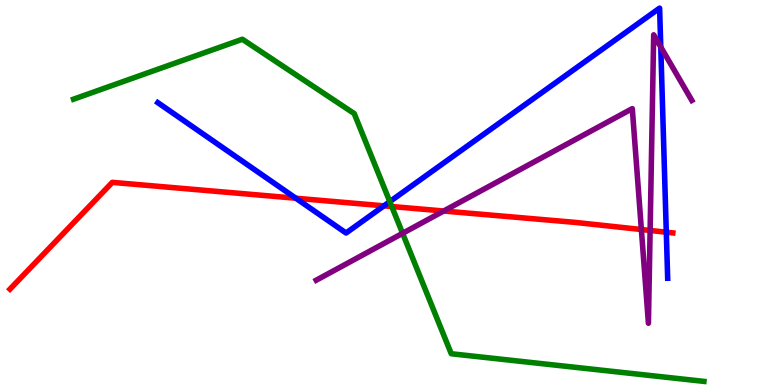[{'lines': ['blue', 'red'], 'intersections': [{'x': 3.82, 'y': 4.85}, {'x': 4.95, 'y': 4.65}, {'x': 8.6, 'y': 3.97}]}, {'lines': ['green', 'red'], 'intersections': [{'x': 5.06, 'y': 4.64}]}, {'lines': ['purple', 'red'], 'intersections': [{'x': 5.72, 'y': 4.52}, {'x': 8.28, 'y': 4.04}, {'x': 8.39, 'y': 4.01}]}, {'lines': ['blue', 'green'], 'intersections': [{'x': 5.03, 'y': 4.76}]}, {'lines': ['blue', 'purple'], 'intersections': [{'x': 8.53, 'y': 8.78}]}, {'lines': ['green', 'purple'], 'intersections': [{'x': 5.19, 'y': 3.94}]}]